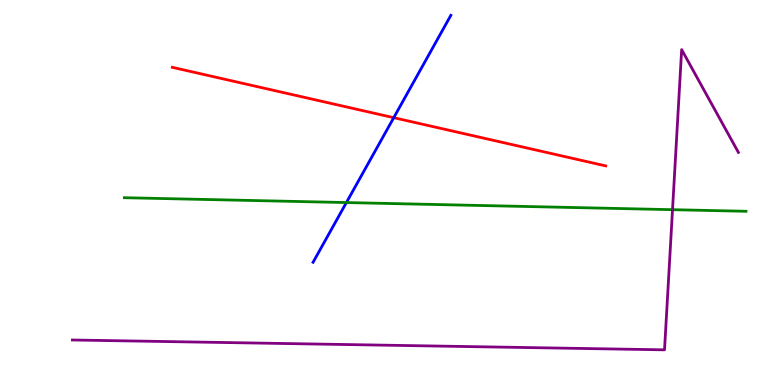[{'lines': ['blue', 'red'], 'intersections': [{'x': 5.08, 'y': 6.94}]}, {'lines': ['green', 'red'], 'intersections': []}, {'lines': ['purple', 'red'], 'intersections': []}, {'lines': ['blue', 'green'], 'intersections': [{'x': 4.47, 'y': 4.74}]}, {'lines': ['blue', 'purple'], 'intersections': []}, {'lines': ['green', 'purple'], 'intersections': [{'x': 8.68, 'y': 4.55}]}]